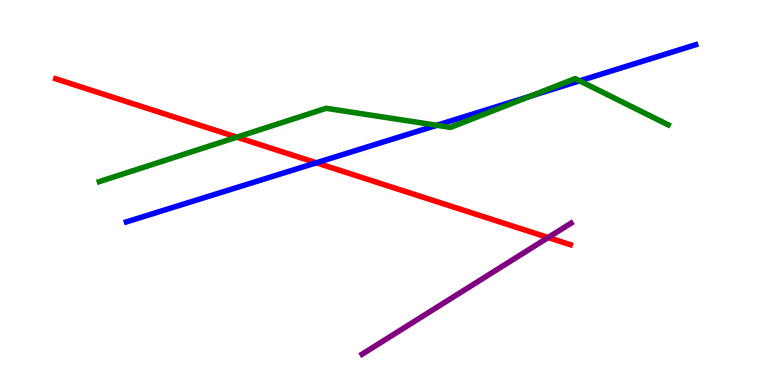[{'lines': ['blue', 'red'], 'intersections': [{'x': 4.08, 'y': 5.77}]}, {'lines': ['green', 'red'], 'intersections': [{'x': 3.06, 'y': 6.44}]}, {'lines': ['purple', 'red'], 'intersections': [{'x': 7.07, 'y': 3.83}]}, {'lines': ['blue', 'green'], 'intersections': [{'x': 5.64, 'y': 6.75}, {'x': 6.84, 'y': 7.5}, {'x': 7.48, 'y': 7.9}]}, {'lines': ['blue', 'purple'], 'intersections': []}, {'lines': ['green', 'purple'], 'intersections': []}]